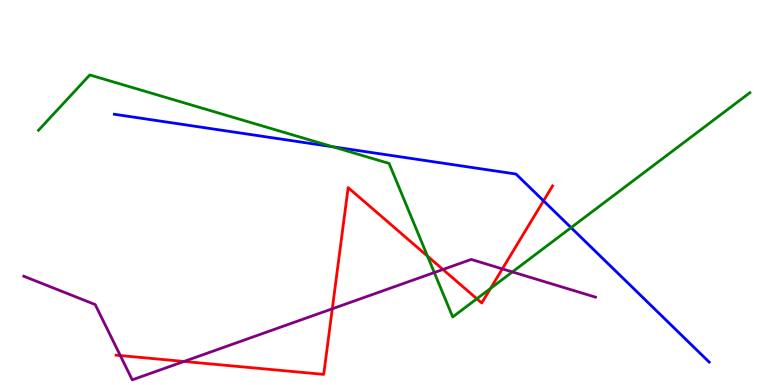[{'lines': ['blue', 'red'], 'intersections': [{'x': 7.01, 'y': 4.78}]}, {'lines': ['green', 'red'], 'intersections': [{'x': 5.52, 'y': 3.35}, {'x': 6.15, 'y': 2.24}, {'x': 6.33, 'y': 2.51}]}, {'lines': ['purple', 'red'], 'intersections': [{'x': 1.55, 'y': 0.765}, {'x': 2.37, 'y': 0.612}, {'x': 4.29, 'y': 1.98}, {'x': 5.72, 'y': 3.0}, {'x': 6.48, 'y': 3.02}]}, {'lines': ['blue', 'green'], 'intersections': [{'x': 4.29, 'y': 6.19}, {'x': 7.37, 'y': 4.09}]}, {'lines': ['blue', 'purple'], 'intersections': []}, {'lines': ['green', 'purple'], 'intersections': [{'x': 5.6, 'y': 2.92}, {'x': 6.61, 'y': 2.94}]}]